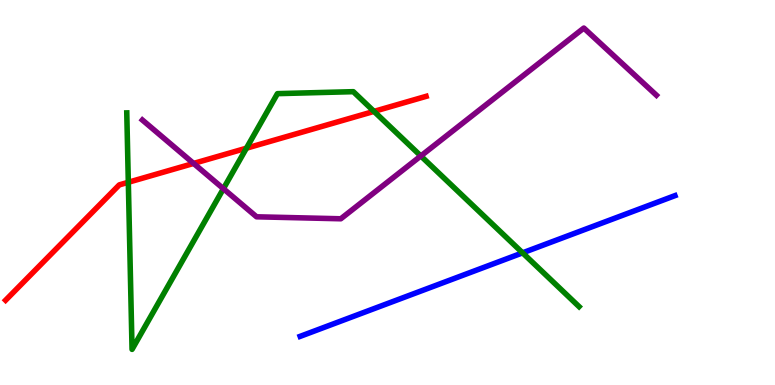[{'lines': ['blue', 'red'], 'intersections': []}, {'lines': ['green', 'red'], 'intersections': [{'x': 1.66, 'y': 5.27}, {'x': 3.18, 'y': 6.15}, {'x': 4.83, 'y': 7.11}]}, {'lines': ['purple', 'red'], 'intersections': [{'x': 2.5, 'y': 5.75}]}, {'lines': ['blue', 'green'], 'intersections': [{'x': 6.74, 'y': 3.43}]}, {'lines': ['blue', 'purple'], 'intersections': []}, {'lines': ['green', 'purple'], 'intersections': [{'x': 2.88, 'y': 5.1}, {'x': 5.43, 'y': 5.95}]}]